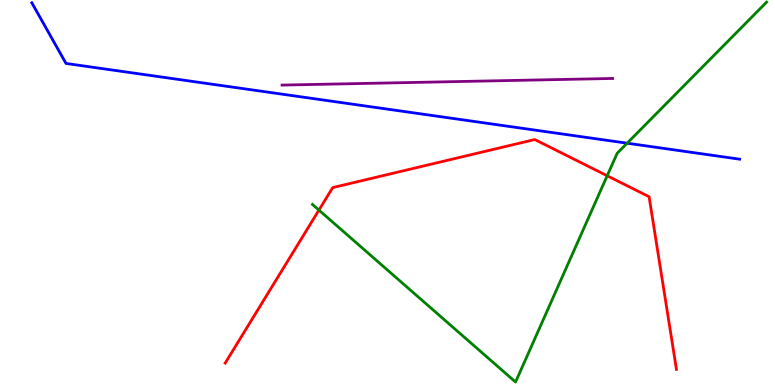[{'lines': ['blue', 'red'], 'intersections': []}, {'lines': ['green', 'red'], 'intersections': [{'x': 4.12, 'y': 4.54}, {'x': 7.83, 'y': 5.43}]}, {'lines': ['purple', 'red'], 'intersections': []}, {'lines': ['blue', 'green'], 'intersections': [{'x': 8.09, 'y': 6.28}]}, {'lines': ['blue', 'purple'], 'intersections': []}, {'lines': ['green', 'purple'], 'intersections': []}]